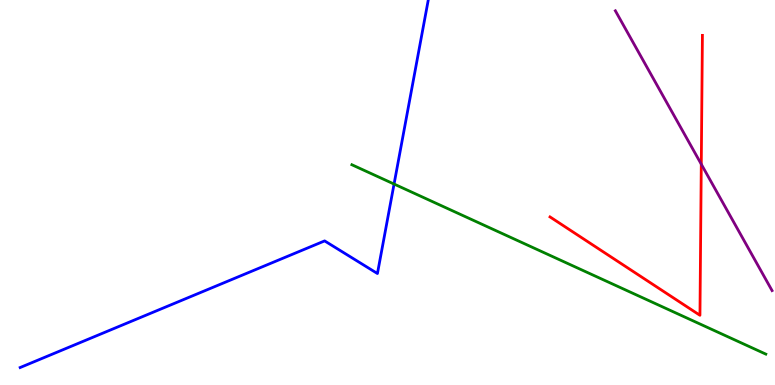[{'lines': ['blue', 'red'], 'intersections': []}, {'lines': ['green', 'red'], 'intersections': []}, {'lines': ['purple', 'red'], 'intersections': [{'x': 9.05, 'y': 5.74}]}, {'lines': ['blue', 'green'], 'intersections': [{'x': 5.08, 'y': 5.22}]}, {'lines': ['blue', 'purple'], 'intersections': []}, {'lines': ['green', 'purple'], 'intersections': []}]